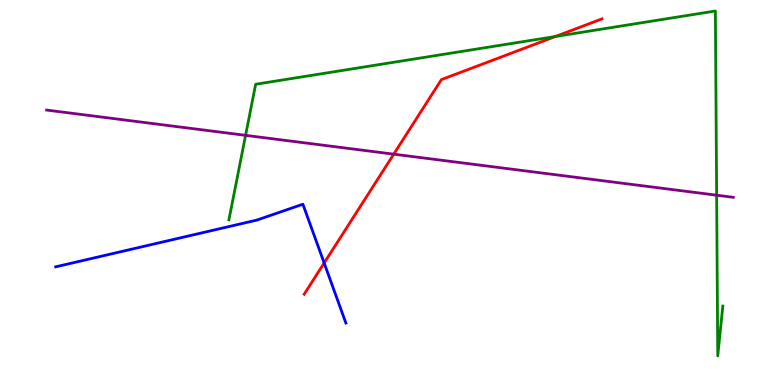[{'lines': ['blue', 'red'], 'intersections': [{'x': 4.18, 'y': 3.17}]}, {'lines': ['green', 'red'], 'intersections': [{'x': 7.17, 'y': 9.05}]}, {'lines': ['purple', 'red'], 'intersections': [{'x': 5.08, 'y': 6.0}]}, {'lines': ['blue', 'green'], 'intersections': []}, {'lines': ['blue', 'purple'], 'intersections': []}, {'lines': ['green', 'purple'], 'intersections': [{'x': 3.17, 'y': 6.48}, {'x': 9.25, 'y': 4.93}]}]